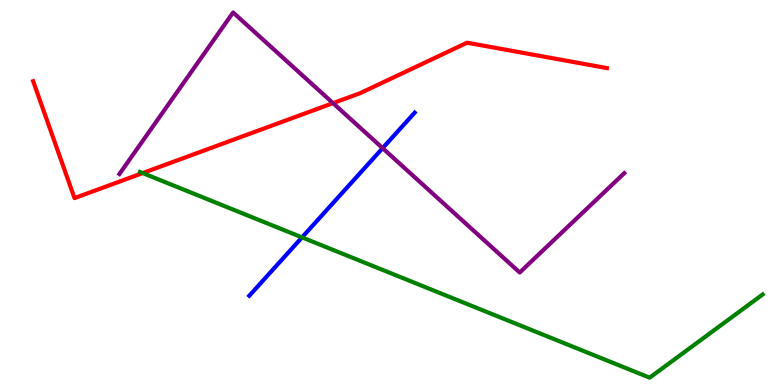[{'lines': ['blue', 'red'], 'intersections': []}, {'lines': ['green', 'red'], 'intersections': [{'x': 1.84, 'y': 5.5}]}, {'lines': ['purple', 'red'], 'intersections': [{'x': 4.3, 'y': 7.32}]}, {'lines': ['blue', 'green'], 'intersections': [{'x': 3.9, 'y': 3.83}]}, {'lines': ['blue', 'purple'], 'intersections': [{'x': 4.94, 'y': 6.15}]}, {'lines': ['green', 'purple'], 'intersections': []}]